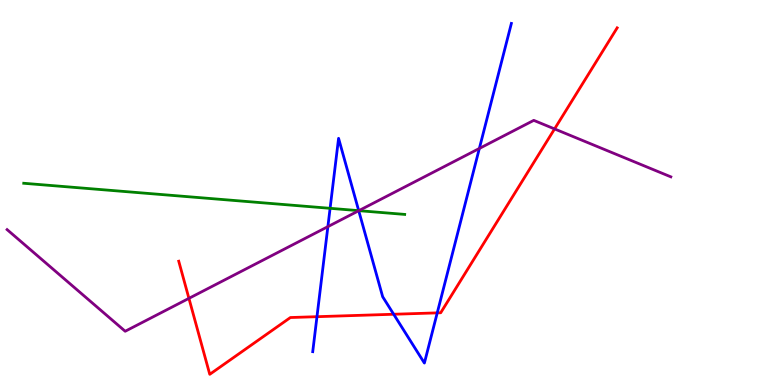[{'lines': ['blue', 'red'], 'intersections': [{'x': 4.09, 'y': 1.77}, {'x': 5.08, 'y': 1.84}, {'x': 5.64, 'y': 1.87}]}, {'lines': ['green', 'red'], 'intersections': []}, {'lines': ['purple', 'red'], 'intersections': [{'x': 2.44, 'y': 2.25}, {'x': 7.16, 'y': 6.65}]}, {'lines': ['blue', 'green'], 'intersections': [{'x': 4.26, 'y': 4.59}, {'x': 4.63, 'y': 4.53}]}, {'lines': ['blue', 'purple'], 'intersections': [{'x': 4.23, 'y': 4.11}, {'x': 4.63, 'y': 4.53}, {'x': 6.19, 'y': 6.14}]}, {'lines': ['green', 'purple'], 'intersections': [{'x': 4.63, 'y': 4.53}]}]